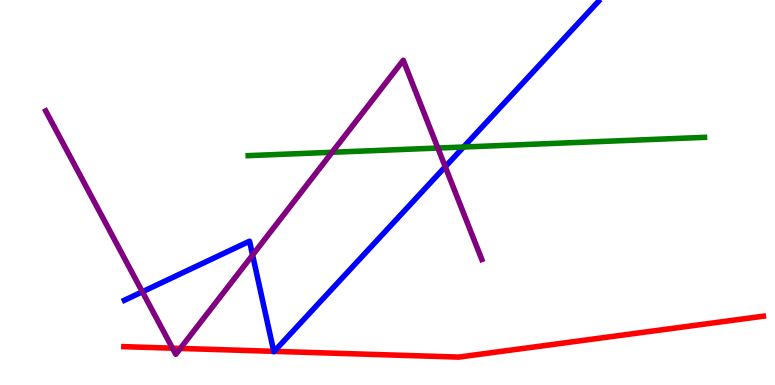[{'lines': ['blue', 'red'], 'intersections': [{'x': 3.53, 'y': 0.874}, {'x': 3.54, 'y': 0.874}]}, {'lines': ['green', 'red'], 'intersections': []}, {'lines': ['purple', 'red'], 'intersections': [{'x': 2.23, 'y': 0.956}, {'x': 2.33, 'y': 0.95}]}, {'lines': ['blue', 'green'], 'intersections': [{'x': 5.98, 'y': 6.18}]}, {'lines': ['blue', 'purple'], 'intersections': [{'x': 1.84, 'y': 2.42}, {'x': 3.26, 'y': 3.38}, {'x': 5.75, 'y': 5.67}]}, {'lines': ['green', 'purple'], 'intersections': [{'x': 4.28, 'y': 6.04}, {'x': 5.65, 'y': 6.15}]}]